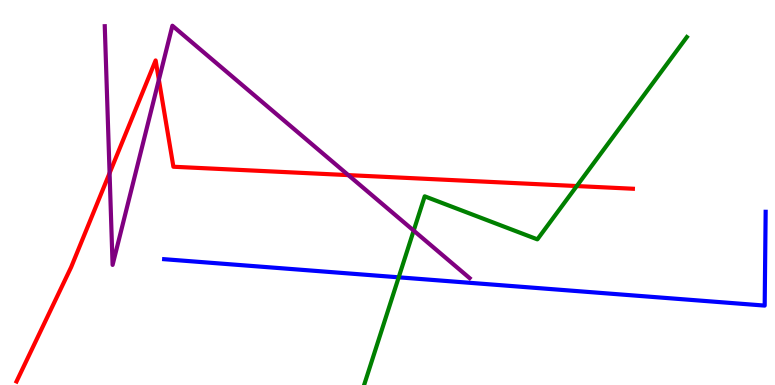[{'lines': ['blue', 'red'], 'intersections': []}, {'lines': ['green', 'red'], 'intersections': [{'x': 7.44, 'y': 5.17}]}, {'lines': ['purple', 'red'], 'intersections': [{'x': 1.41, 'y': 5.5}, {'x': 2.05, 'y': 7.93}, {'x': 4.49, 'y': 5.45}]}, {'lines': ['blue', 'green'], 'intersections': [{'x': 5.14, 'y': 2.8}]}, {'lines': ['blue', 'purple'], 'intersections': []}, {'lines': ['green', 'purple'], 'intersections': [{'x': 5.34, 'y': 4.01}]}]